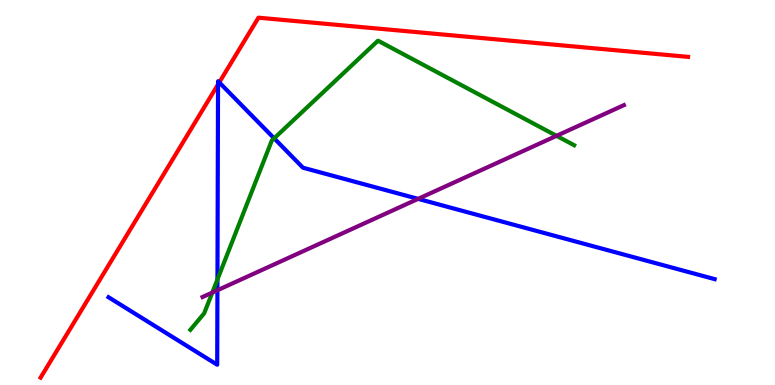[{'lines': ['blue', 'red'], 'intersections': [{'x': 2.81, 'y': 7.81}, {'x': 2.83, 'y': 7.86}]}, {'lines': ['green', 'red'], 'intersections': []}, {'lines': ['purple', 'red'], 'intersections': []}, {'lines': ['blue', 'green'], 'intersections': [{'x': 2.81, 'y': 2.74}, {'x': 3.54, 'y': 6.41}]}, {'lines': ['blue', 'purple'], 'intersections': [{'x': 2.81, 'y': 2.46}, {'x': 5.39, 'y': 4.83}]}, {'lines': ['green', 'purple'], 'intersections': [{'x': 2.74, 'y': 2.4}, {'x': 7.18, 'y': 6.47}]}]